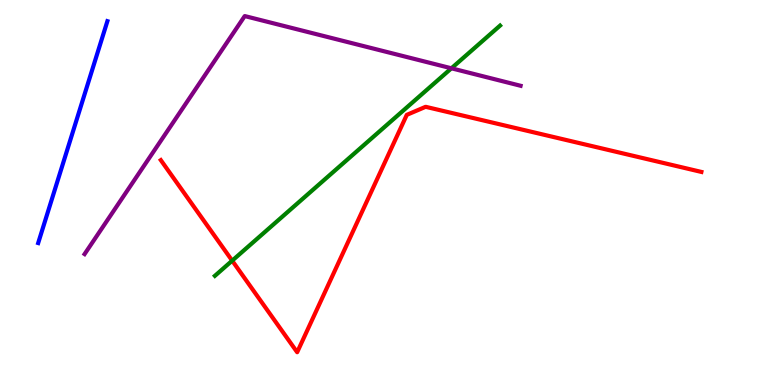[{'lines': ['blue', 'red'], 'intersections': []}, {'lines': ['green', 'red'], 'intersections': [{'x': 3.0, 'y': 3.23}]}, {'lines': ['purple', 'red'], 'intersections': []}, {'lines': ['blue', 'green'], 'intersections': []}, {'lines': ['blue', 'purple'], 'intersections': []}, {'lines': ['green', 'purple'], 'intersections': [{'x': 5.82, 'y': 8.23}]}]